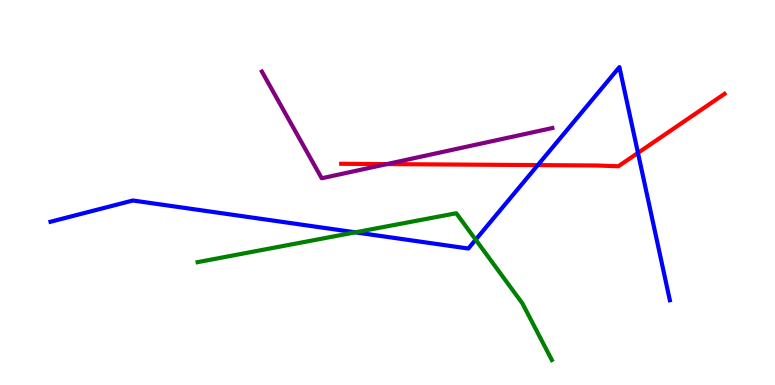[{'lines': ['blue', 'red'], 'intersections': [{'x': 6.94, 'y': 5.71}, {'x': 8.23, 'y': 6.03}]}, {'lines': ['green', 'red'], 'intersections': []}, {'lines': ['purple', 'red'], 'intersections': [{'x': 4.99, 'y': 5.74}]}, {'lines': ['blue', 'green'], 'intersections': [{'x': 4.58, 'y': 3.97}, {'x': 6.14, 'y': 3.77}]}, {'lines': ['blue', 'purple'], 'intersections': []}, {'lines': ['green', 'purple'], 'intersections': []}]